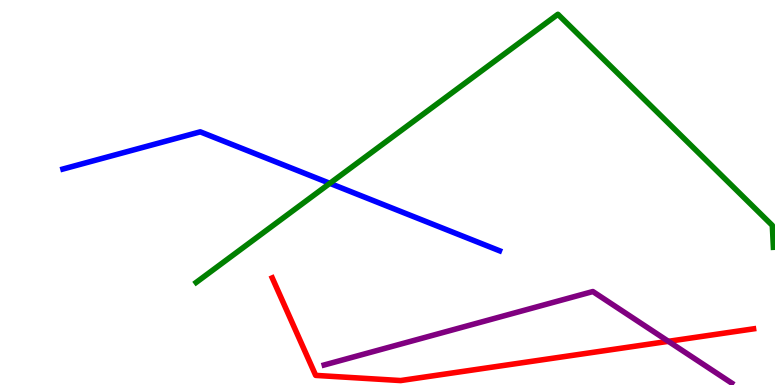[{'lines': ['blue', 'red'], 'intersections': []}, {'lines': ['green', 'red'], 'intersections': []}, {'lines': ['purple', 'red'], 'intersections': [{'x': 8.62, 'y': 1.13}]}, {'lines': ['blue', 'green'], 'intersections': [{'x': 4.26, 'y': 5.24}]}, {'lines': ['blue', 'purple'], 'intersections': []}, {'lines': ['green', 'purple'], 'intersections': []}]